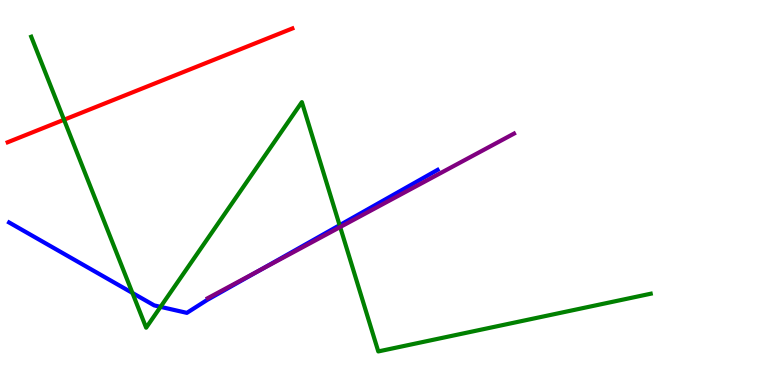[{'lines': ['blue', 'red'], 'intersections': []}, {'lines': ['green', 'red'], 'intersections': [{'x': 0.826, 'y': 6.89}]}, {'lines': ['purple', 'red'], 'intersections': []}, {'lines': ['blue', 'green'], 'intersections': [{'x': 1.71, 'y': 2.39}, {'x': 2.07, 'y': 2.03}, {'x': 4.38, 'y': 4.15}]}, {'lines': ['blue', 'purple'], 'intersections': [{'x': 3.35, 'y': 2.98}]}, {'lines': ['green', 'purple'], 'intersections': [{'x': 4.39, 'y': 4.1}]}]